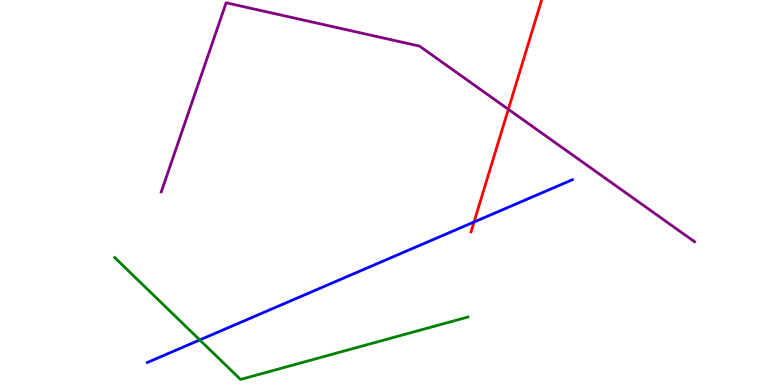[{'lines': ['blue', 'red'], 'intersections': [{'x': 6.12, 'y': 4.23}]}, {'lines': ['green', 'red'], 'intersections': []}, {'lines': ['purple', 'red'], 'intersections': [{'x': 6.56, 'y': 7.16}]}, {'lines': ['blue', 'green'], 'intersections': [{'x': 2.58, 'y': 1.17}]}, {'lines': ['blue', 'purple'], 'intersections': []}, {'lines': ['green', 'purple'], 'intersections': []}]